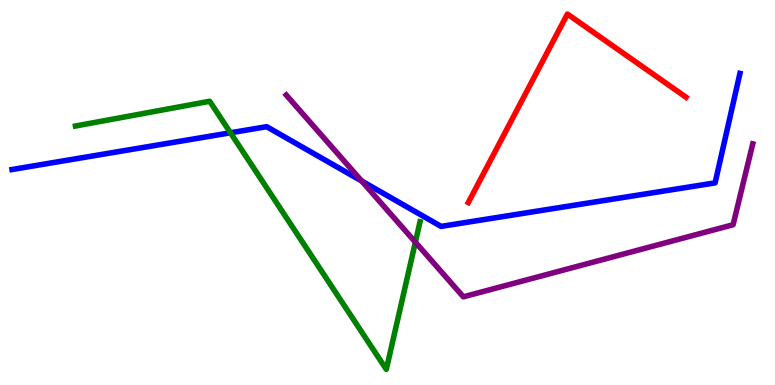[{'lines': ['blue', 'red'], 'intersections': []}, {'lines': ['green', 'red'], 'intersections': []}, {'lines': ['purple', 'red'], 'intersections': []}, {'lines': ['blue', 'green'], 'intersections': [{'x': 2.97, 'y': 6.55}]}, {'lines': ['blue', 'purple'], 'intersections': [{'x': 4.67, 'y': 5.3}]}, {'lines': ['green', 'purple'], 'intersections': [{'x': 5.36, 'y': 3.71}]}]